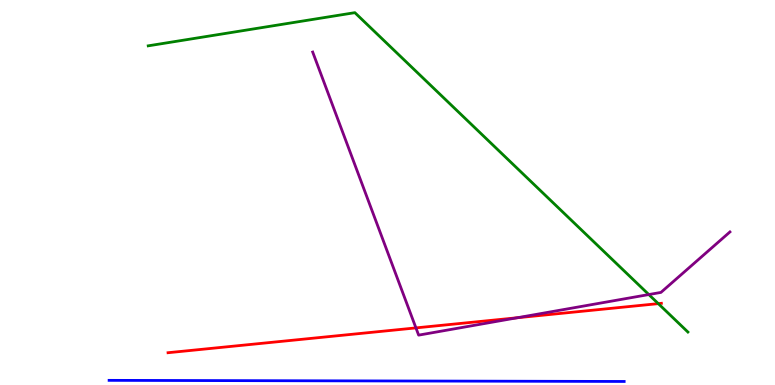[{'lines': ['blue', 'red'], 'intersections': []}, {'lines': ['green', 'red'], 'intersections': [{'x': 8.49, 'y': 2.11}]}, {'lines': ['purple', 'red'], 'intersections': [{'x': 5.37, 'y': 1.48}, {'x': 6.67, 'y': 1.75}]}, {'lines': ['blue', 'green'], 'intersections': []}, {'lines': ['blue', 'purple'], 'intersections': []}, {'lines': ['green', 'purple'], 'intersections': [{'x': 8.37, 'y': 2.35}]}]